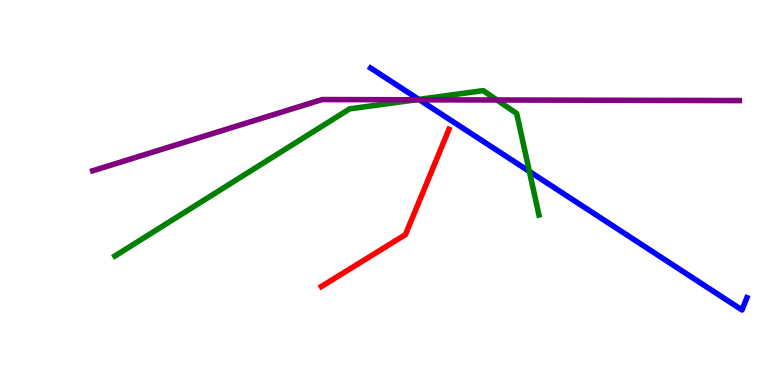[{'lines': ['blue', 'red'], 'intersections': []}, {'lines': ['green', 'red'], 'intersections': []}, {'lines': ['purple', 'red'], 'intersections': []}, {'lines': ['blue', 'green'], 'intersections': [{'x': 5.4, 'y': 7.42}, {'x': 6.83, 'y': 5.55}]}, {'lines': ['blue', 'purple'], 'intersections': [{'x': 5.41, 'y': 7.41}]}, {'lines': ['green', 'purple'], 'intersections': [{'x': 5.37, 'y': 7.41}, {'x': 6.41, 'y': 7.4}]}]